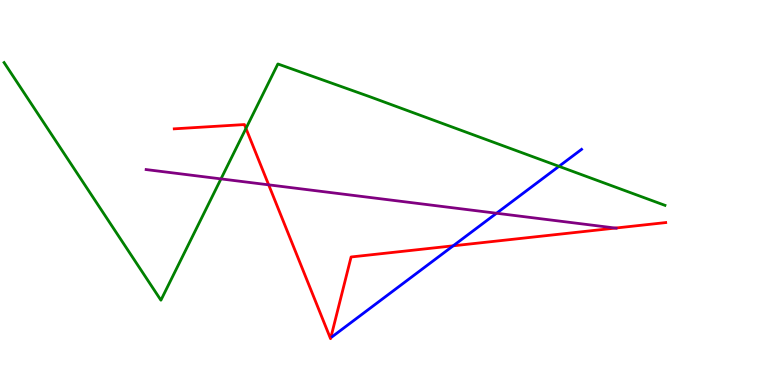[{'lines': ['blue', 'red'], 'intersections': [{'x': 5.85, 'y': 3.62}]}, {'lines': ['green', 'red'], 'intersections': [{'x': 3.17, 'y': 6.66}]}, {'lines': ['purple', 'red'], 'intersections': [{'x': 3.47, 'y': 5.2}, {'x': 7.94, 'y': 4.08}]}, {'lines': ['blue', 'green'], 'intersections': [{'x': 7.21, 'y': 5.68}]}, {'lines': ['blue', 'purple'], 'intersections': [{'x': 6.41, 'y': 4.46}]}, {'lines': ['green', 'purple'], 'intersections': [{'x': 2.85, 'y': 5.35}]}]